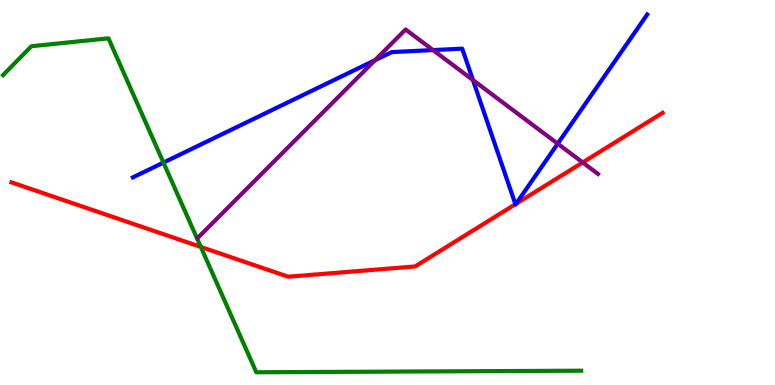[{'lines': ['blue', 'red'], 'intersections': [{'x': 6.65, 'y': 4.7}, {'x': 6.66, 'y': 4.71}]}, {'lines': ['green', 'red'], 'intersections': [{'x': 2.59, 'y': 3.59}]}, {'lines': ['purple', 'red'], 'intersections': [{'x': 7.52, 'y': 5.78}]}, {'lines': ['blue', 'green'], 'intersections': [{'x': 2.11, 'y': 5.78}]}, {'lines': ['blue', 'purple'], 'intersections': [{'x': 4.84, 'y': 8.43}, {'x': 5.59, 'y': 8.7}, {'x': 6.1, 'y': 7.92}, {'x': 7.2, 'y': 6.27}]}, {'lines': ['green', 'purple'], 'intersections': []}]